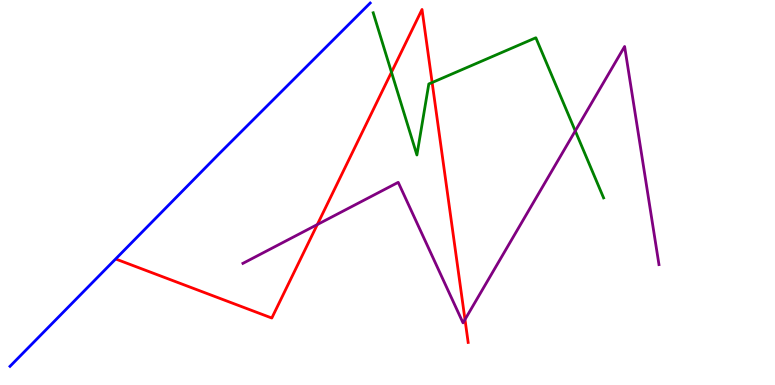[{'lines': ['blue', 'red'], 'intersections': []}, {'lines': ['green', 'red'], 'intersections': [{'x': 5.05, 'y': 8.12}, {'x': 5.58, 'y': 7.86}]}, {'lines': ['purple', 'red'], 'intersections': [{'x': 4.09, 'y': 4.17}, {'x': 6.0, 'y': 1.7}]}, {'lines': ['blue', 'green'], 'intersections': []}, {'lines': ['blue', 'purple'], 'intersections': []}, {'lines': ['green', 'purple'], 'intersections': [{'x': 7.42, 'y': 6.6}]}]